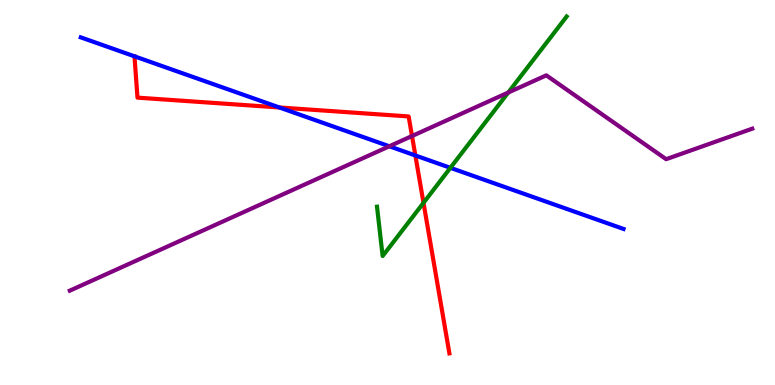[{'lines': ['blue', 'red'], 'intersections': [{'x': 3.61, 'y': 7.21}, {'x': 5.36, 'y': 5.96}]}, {'lines': ['green', 'red'], 'intersections': [{'x': 5.46, 'y': 4.73}]}, {'lines': ['purple', 'red'], 'intersections': [{'x': 5.32, 'y': 6.47}]}, {'lines': ['blue', 'green'], 'intersections': [{'x': 5.81, 'y': 5.64}]}, {'lines': ['blue', 'purple'], 'intersections': [{'x': 5.02, 'y': 6.2}]}, {'lines': ['green', 'purple'], 'intersections': [{'x': 6.56, 'y': 7.6}]}]